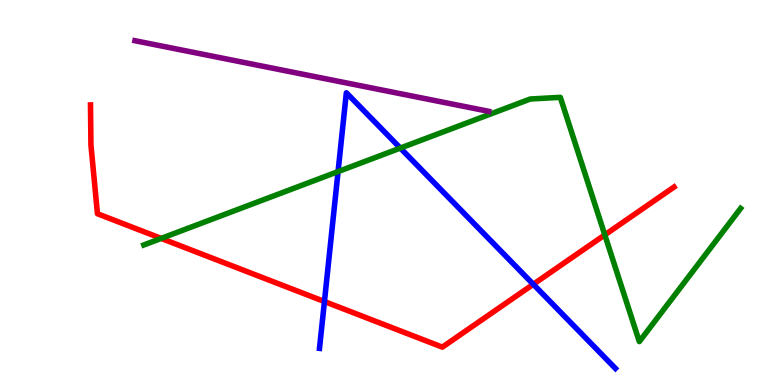[{'lines': ['blue', 'red'], 'intersections': [{'x': 4.19, 'y': 2.17}, {'x': 6.88, 'y': 2.62}]}, {'lines': ['green', 'red'], 'intersections': [{'x': 2.08, 'y': 3.81}, {'x': 7.8, 'y': 3.9}]}, {'lines': ['purple', 'red'], 'intersections': []}, {'lines': ['blue', 'green'], 'intersections': [{'x': 4.36, 'y': 5.54}, {'x': 5.17, 'y': 6.15}]}, {'lines': ['blue', 'purple'], 'intersections': []}, {'lines': ['green', 'purple'], 'intersections': []}]